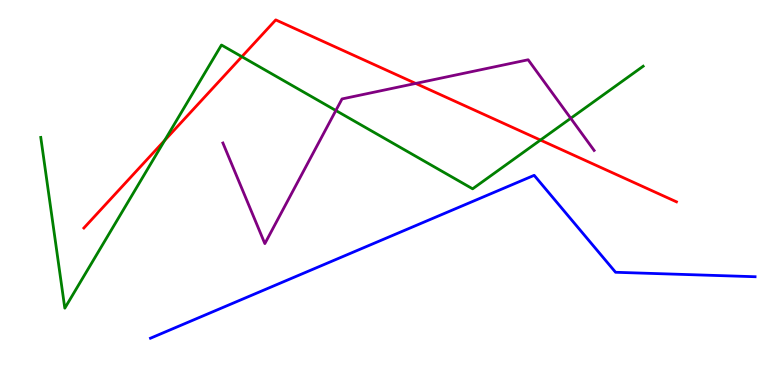[{'lines': ['blue', 'red'], 'intersections': []}, {'lines': ['green', 'red'], 'intersections': [{'x': 2.13, 'y': 6.35}, {'x': 3.12, 'y': 8.53}, {'x': 6.97, 'y': 6.36}]}, {'lines': ['purple', 'red'], 'intersections': [{'x': 5.36, 'y': 7.83}]}, {'lines': ['blue', 'green'], 'intersections': []}, {'lines': ['blue', 'purple'], 'intersections': []}, {'lines': ['green', 'purple'], 'intersections': [{'x': 4.33, 'y': 7.13}, {'x': 7.36, 'y': 6.93}]}]